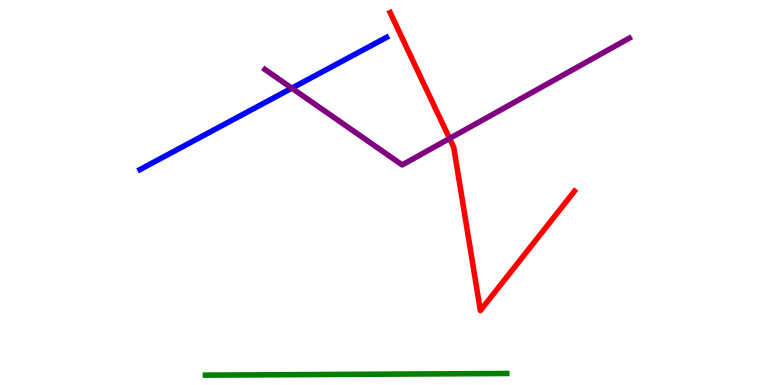[{'lines': ['blue', 'red'], 'intersections': []}, {'lines': ['green', 'red'], 'intersections': []}, {'lines': ['purple', 'red'], 'intersections': [{'x': 5.8, 'y': 6.4}]}, {'lines': ['blue', 'green'], 'intersections': []}, {'lines': ['blue', 'purple'], 'intersections': [{'x': 3.77, 'y': 7.71}]}, {'lines': ['green', 'purple'], 'intersections': []}]